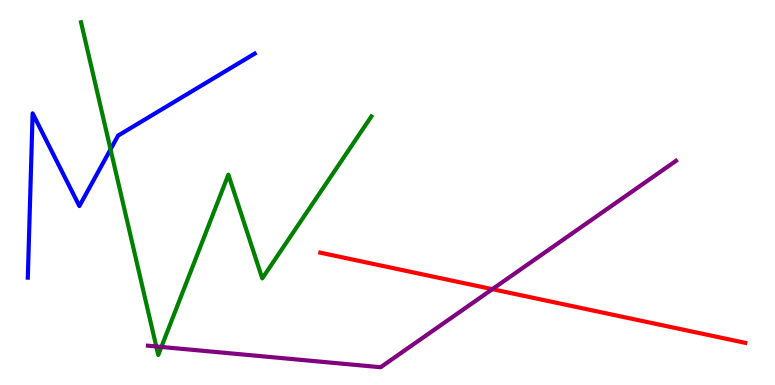[{'lines': ['blue', 'red'], 'intersections': []}, {'lines': ['green', 'red'], 'intersections': []}, {'lines': ['purple', 'red'], 'intersections': [{'x': 6.35, 'y': 2.49}]}, {'lines': ['blue', 'green'], 'intersections': [{'x': 1.43, 'y': 6.12}]}, {'lines': ['blue', 'purple'], 'intersections': []}, {'lines': ['green', 'purple'], 'intersections': [{'x': 2.02, 'y': 1.0}, {'x': 2.08, 'y': 0.988}]}]